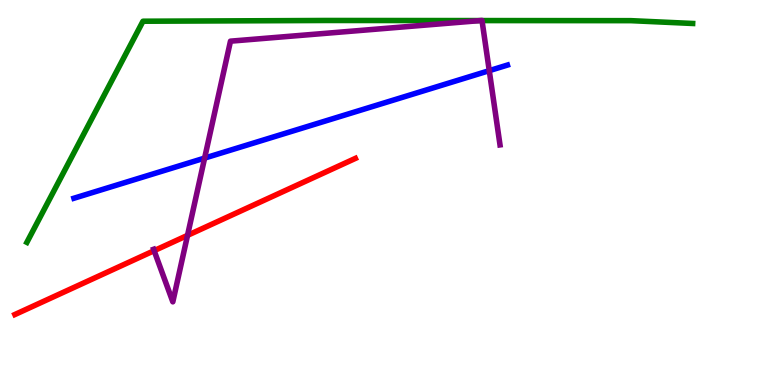[{'lines': ['blue', 'red'], 'intersections': []}, {'lines': ['green', 'red'], 'intersections': []}, {'lines': ['purple', 'red'], 'intersections': [{'x': 1.99, 'y': 3.49}, {'x': 2.42, 'y': 3.89}]}, {'lines': ['blue', 'green'], 'intersections': []}, {'lines': ['blue', 'purple'], 'intersections': [{'x': 2.64, 'y': 5.89}, {'x': 6.31, 'y': 8.16}]}, {'lines': ['green', 'purple'], 'intersections': [{'x': 6.2, 'y': 9.47}, {'x': 6.22, 'y': 9.47}]}]